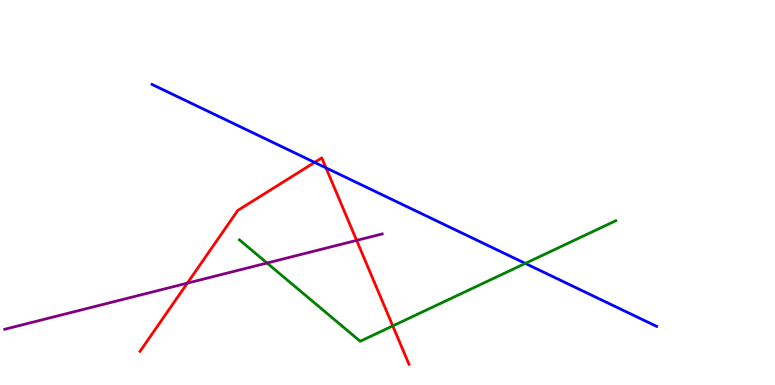[{'lines': ['blue', 'red'], 'intersections': [{'x': 4.06, 'y': 5.78}, {'x': 4.21, 'y': 5.64}]}, {'lines': ['green', 'red'], 'intersections': [{'x': 5.07, 'y': 1.53}]}, {'lines': ['purple', 'red'], 'intersections': [{'x': 2.42, 'y': 2.65}, {'x': 4.6, 'y': 3.76}]}, {'lines': ['blue', 'green'], 'intersections': [{'x': 6.78, 'y': 3.16}]}, {'lines': ['blue', 'purple'], 'intersections': []}, {'lines': ['green', 'purple'], 'intersections': [{'x': 3.45, 'y': 3.17}]}]